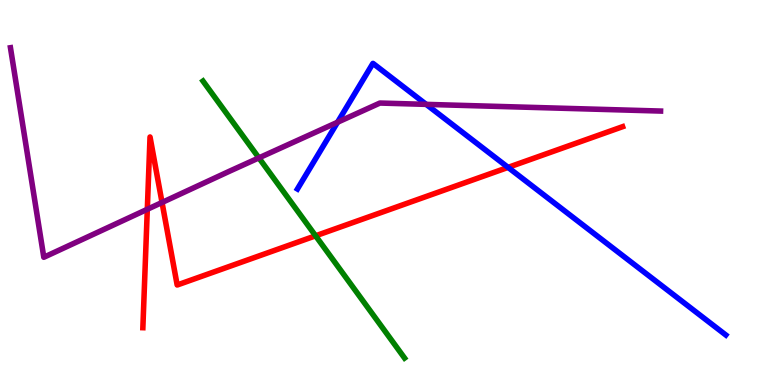[{'lines': ['blue', 'red'], 'intersections': [{'x': 6.56, 'y': 5.65}]}, {'lines': ['green', 'red'], 'intersections': [{'x': 4.07, 'y': 3.88}]}, {'lines': ['purple', 'red'], 'intersections': [{'x': 1.9, 'y': 4.56}, {'x': 2.09, 'y': 4.74}]}, {'lines': ['blue', 'green'], 'intersections': []}, {'lines': ['blue', 'purple'], 'intersections': [{'x': 4.36, 'y': 6.83}, {'x': 5.5, 'y': 7.29}]}, {'lines': ['green', 'purple'], 'intersections': [{'x': 3.34, 'y': 5.9}]}]